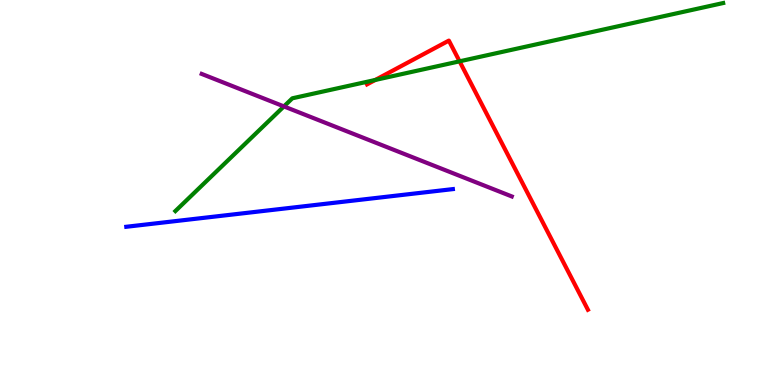[{'lines': ['blue', 'red'], 'intersections': []}, {'lines': ['green', 'red'], 'intersections': [{'x': 4.84, 'y': 7.92}, {'x': 5.93, 'y': 8.41}]}, {'lines': ['purple', 'red'], 'intersections': []}, {'lines': ['blue', 'green'], 'intersections': []}, {'lines': ['blue', 'purple'], 'intersections': []}, {'lines': ['green', 'purple'], 'intersections': [{'x': 3.66, 'y': 7.24}]}]